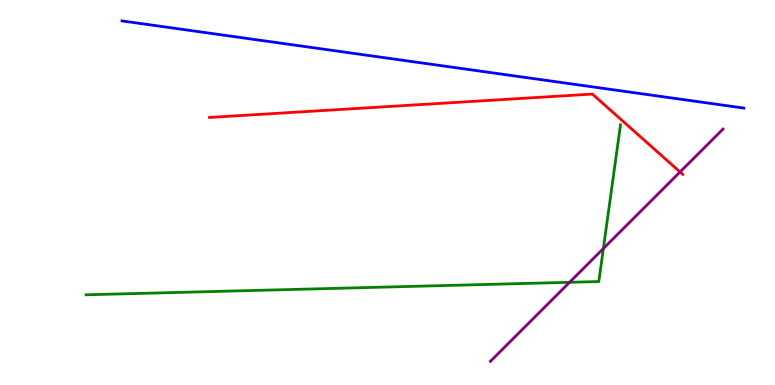[{'lines': ['blue', 'red'], 'intersections': []}, {'lines': ['green', 'red'], 'intersections': []}, {'lines': ['purple', 'red'], 'intersections': [{'x': 8.77, 'y': 5.53}]}, {'lines': ['blue', 'green'], 'intersections': []}, {'lines': ['blue', 'purple'], 'intersections': []}, {'lines': ['green', 'purple'], 'intersections': [{'x': 7.35, 'y': 2.67}, {'x': 7.79, 'y': 3.54}]}]